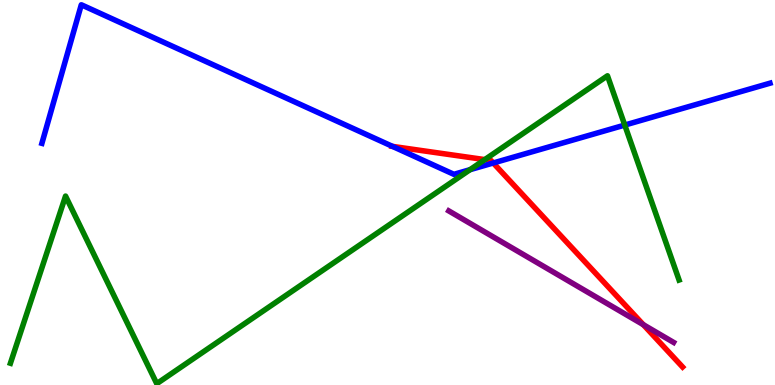[{'lines': ['blue', 'red'], 'intersections': [{'x': 5.07, 'y': 6.2}, {'x': 6.36, 'y': 5.77}]}, {'lines': ['green', 'red'], 'intersections': [{'x': 6.26, 'y': 5.85}]}, {'lines': ['purple', 'red'], 'intersections': [{'x': 8.3, 'y': 1.57}]}, {'lines': ['blue', 'green'], 'intersections': [{'x': 6.06, 'y': 5.59}, {'x': 8.06, 'y': 6.75}]}, {'lines': ['blue', 'purple'], 'intersections': []}, {'lines': ['green', 'purple'], 'intersections': []}]